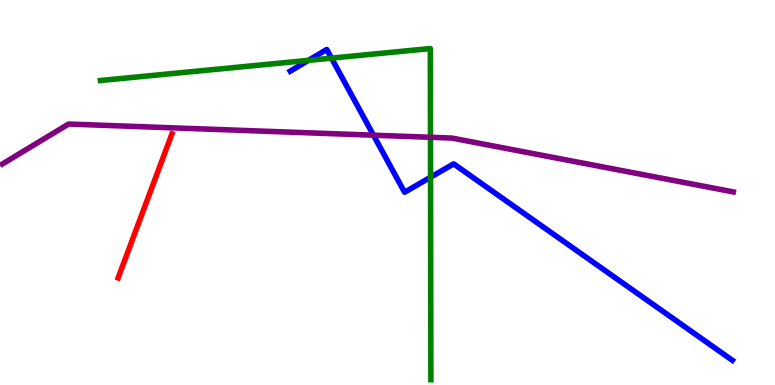[{'lines': ['blue', 'red'], 'intersections': []}, {'lines': ['green', 'red'], 'intersections': []}, {'lines': ['purple', 'red'], 'intersections': []}, {'lines': ['blue', 'green'], 'intersections': [{'x': 3.98, 'y': 8.43}, {'x': 4.28, 'y': 8.49}, {'x': 5.56, 'y': 5.4}]}, {'lines': ['blue', 'purple'], 'intersections': [{'x': 4.82, 'y': 6.49}]}, {'lines': ['green', 'purple'], 'intersections': [{'x': 5.55, 'y': 6.43}]}]